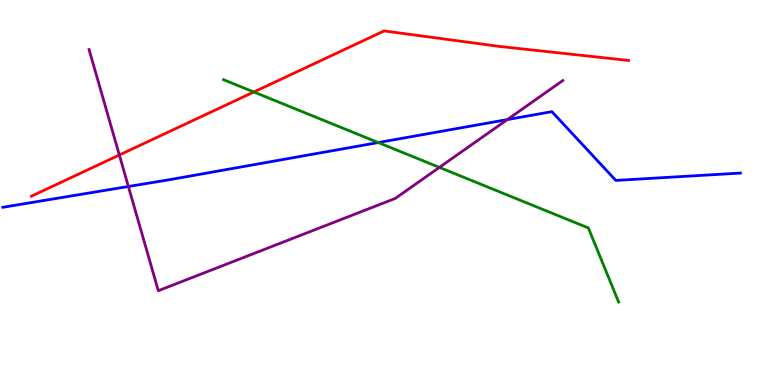[{'lines': ['blue', 'red'], 'intersections': []}, {'lines': ['green', 'red'], 'intersections': [{'x': 3.28, 'y': 7.61}]}, {'lines': ['purple', 'red'], 'intersections': [{'x': 1.54, 'y': 5.97}]}, {'lines': ['blue', 'green'], 'intersections': [{'x': 4.88, 'y': 6.3}]}, {'lines': ['blue', 'purple'], 'intersections': [{'x': 1.66, 'y': 5.16}, {'x': 6.55, 'y': 6.89}]}, {'lines': ['green', 'purple'], 'intersections': [{'x': 5.67, 'y': 5.65}]}]